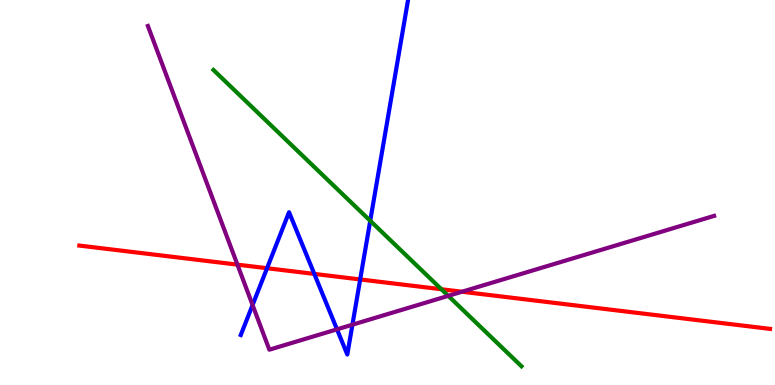[{'lines': ['blue', 'red'], 'intersections': [{'x': 3.45, 'y': 3.03}, {'x': 4.06, 'y': 2.89}, {'x': 4.65, 'y': 2.74}]}, {'lines': ['green', 'red'], 'intersections': [{'x': 5.7, 'y': 2.49}]}, {'lines': ['purple', 'red'], 'intersections': [{'x': 3.06, 'y': 3.13}, {'x': 5.96, 'y': 2.42}]}, {'lines': ['blue', 'green'], 'intersections': [{'x': 4.78, 'y': 4.27}]}, {'lines': ['blue', 'purple'], 'intersections': [{'x': 3.26, 'y': 2.08}, {'x': 4.35, 'y': 1.45}, {'x': 4.55, 'y': 1.57}]}, {'lines': ['green', 'purple'], 'intersections': [{'x': 5.78, 'y': 2.32}]}]